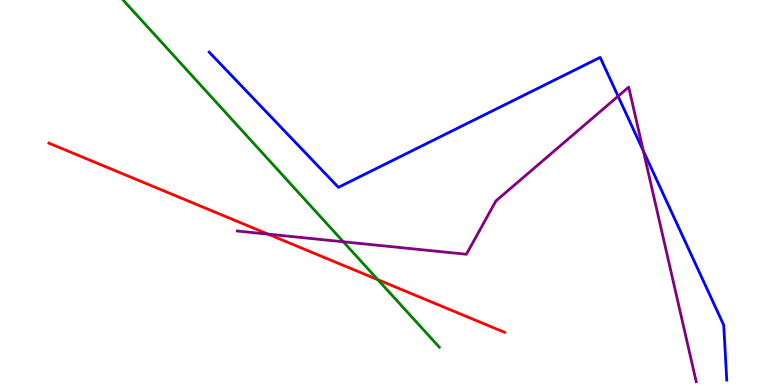[{'lines': ['blue', 'red'], 'intersections': []}, {'lines': ['green', 'red'], 'intersections': [{'x': 4.88, 'y': 2.73}]}, {'lines': ['purple', 'red'], 'intersections': [{'x': 3.46, 'y': 3.92}]}, {'lines': ['blue', 'green'], 'intersections': []}, {'lines': ['blue', 'purple'], 'intersections': [{'x': 7.98, 'y': 7.5}, {'x': 8.3, 'y': 6.08}]}, {'lines': ['green', 'purple'], 'intersections': [{'x': 4.43, 'y': 3.72}]}]